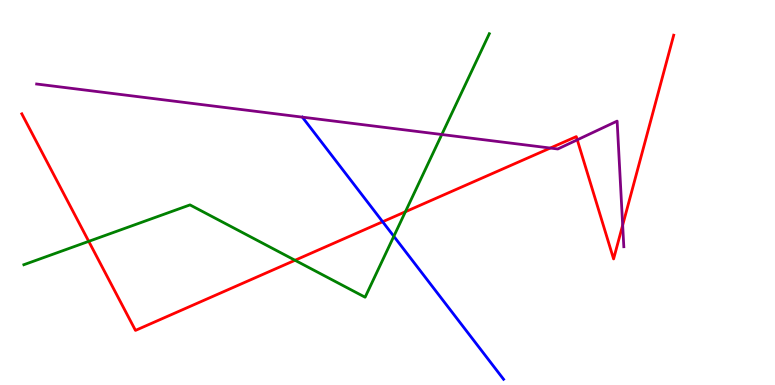[{'lines': ['blue', 'red'], 'intersections': [{'x': 4.94, 'y': 4.24}]}, {'lines': ['green', 'red'], 'intersections': [{'x': 1.14, 'y': 3.73}, {'x': 3.81, 'y': 3.24}, {'x': 5.23, 'y': 4.5}]}, {'lines': ['purple', 'red'], 'intersections': [{'x': 7.1, 'y': 6.15}, {'x': 7.45, 'y': 6.37}, {'x': 8.03, 'y': 4.15}]}, {'lines': ['blue', 'green'], 'intersections': [{'x': 5.08, 'y': 3.86}]}, {'lines': ['blue', 'purple'], 'intersections': []}, {'lines': ['green', 'purple'], 'intersections': [{'x': 5.7, 'y': 6.51}]}]